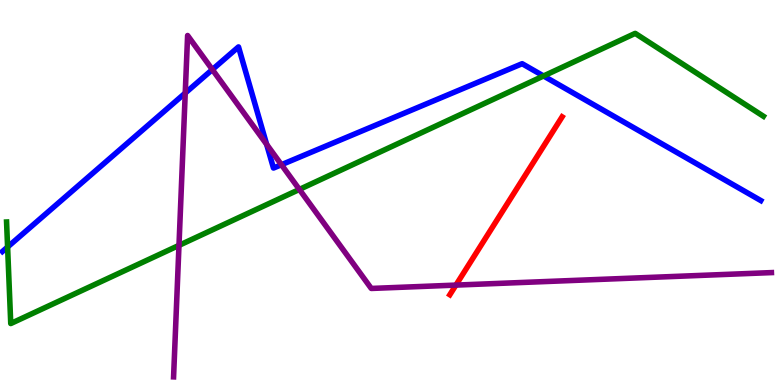[{'lines': ['blue', 'red'], 'intersections': []}, {'lines': ['green', 'red'], 'intersections': []}, {'lines': ['purple', 'red'], 'intersections': [{'x': 5.88, 'y': 2.59}]}, {'lines': ['blue', 'green'], 'intersections': [{'x': 0.098, 'y': 3.58}, {'x': 7.01, 'y': 8.03}]}, {'lines': ['blue', 'purple'], 'intersections': [{'x': 2.39, 'y': 7.58}, {'x': 2.74, 'y': 8.19}, {'x': 3.44, 'y': 6.25}, {'x': 3.63, 'y': 5.72}]}, {'lines': ['green', 'purple'], 'intersections': [{'x': 2.31, 'y': 3.63}, {'x': 3.86, 'y': 5.08}]}]